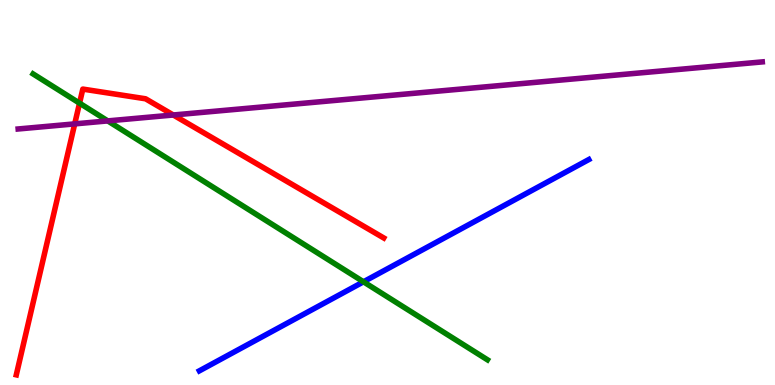[{'lines': ['blue', 'red'], 'intersections': []}, {'lines': ['green', 'red'], 'intersections': [{'x': 1.03, 'y': 7.32}]}, {'lines': ['purple', 'red'], 'intersections': [{'x': 0.964, 'y': 6.78}, {'x': 2.24, 'y': 7.01}]}, {'lines': ['blue', 'green'], 'intersections': [{'x': 4.69, 'y': 2.68}]}, {'lines': ['blue', 'purple'], 'intersections': []}, {'lines': ['green', 'purple'], 'intersections': [{'x': 1.39, 'y': 6.86}]}]